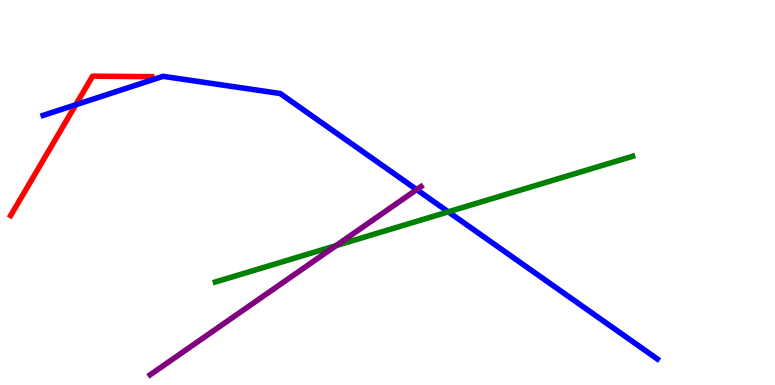[{'lines': ['blue', 'red'], 'intersections': [{'x': 0.978, 'y': 7.28}]}, {'lines': ['green', 'red'], 'intersections': []}, {'lines': ['purple', 'red'], 'intersections': []}, {'lines': ['blue', 'green'], 'intersections': [{'x': 5.78, 'y': 4.5}]}, {'lines': ['blue', 'purple'], 'intersections': [{'x': 5.38, 'y': 5.08}]}, {'lines': ['green', 'purple'], 'intersections': [{'x': 4.34, 'y': 3.62}]}]